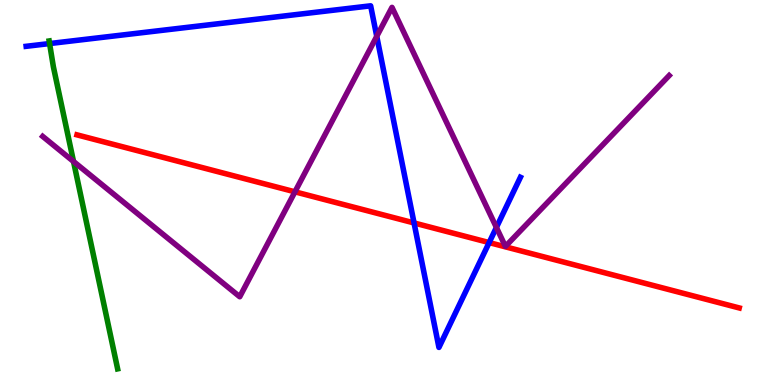[{'lines': ['blue', 'red'], 'intersections': [{'x': 5.34, 'y': 4.21}, {'x': 6.31, 'y': 3.7}]}, {'lines': ['green', 'red'], 'intersections': []}, {'lines': ['purple', 'red'], 'intersections': [{'x': 3.81, 'y': 5.02}]}, {'lines': ['blue', 'green'], 'intersections': [{'x': 0.64, 'y': 8.87}]}, {'lines': ['blue', 'purple'], 'intersections': [{'x': 4.86, 'y': 9.06}, {'x': 6.41, 'y': 4.09}]}, {'lines': ['green', 'purple'], 'intersections': [{'x': 0.949, 'y': 5.81}]}]